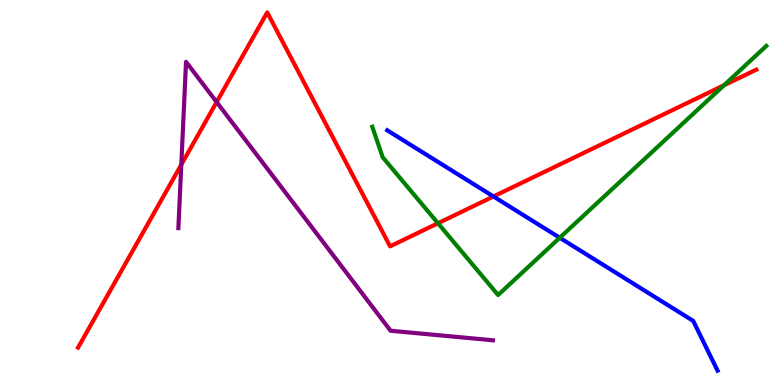[{'lines': ['blue', 'red'], 'intersections': [{'x': 6.37, 'y': 4.9}]}, {'lines': ['green', 'red'], 'intersections': [{'x': 5.65, 'y': 4.2}, {'x': 9.34, 'y': 7.79}]}, {'lines': ['purple', 'red'], 'intersections': [{'x': 2.34, 'y': 5.72}, {'x': 2.8, 'y': 7.35}]}, {'lines': ['blue', 'green'], 'intersections': [{'x': 7.22, 'y': 3.82}]}, {'lines': ['blue', 'purple'], 'intersections': []}, {'lines': ['green', 'purple'], 'intersections': []}]